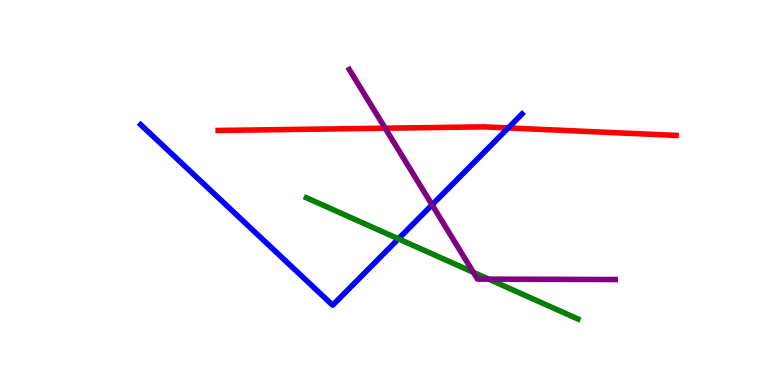[{'lines': ['blue', 'red'], 'intersections': [{'x': 6.56, 'y': 6.68}]}, {'lines': ['green', 'red'], 'intersections': []}, {'lines': ['purple', 'red'], 'intersections': [{'x': 4.97, 'y': 6.67}]}, {'lines': ['blue', 'green'], 'intersections': [{'x': 5.14, 'y': 3.8}]}, {'lines': ['blue', 'purple'], 'intersections': [{'x': 5.58, 'y': 4.68}]}, {'lines': ['green', 'purple'], 'intersections': [{'x': 6.11, 'y': 2.93}, {'x': 6.31, 'y': 2.75}]}]